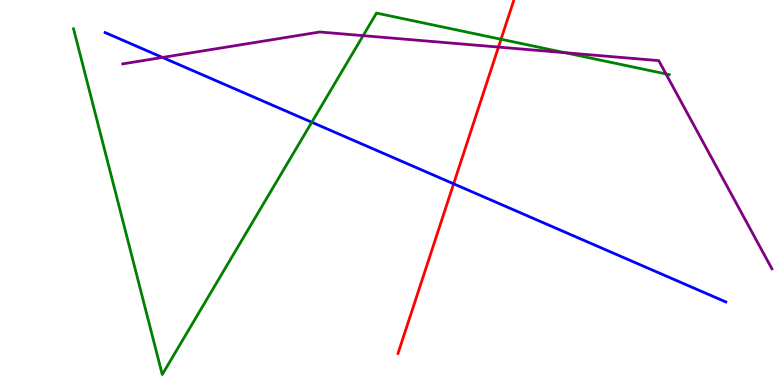[{'lines': ['blue', 'red'], 'intersections': [{'x': 5.85, 'y': 5.23}]}, {'lines': ['green', 'red'], 'intersections': [{'x': 6.46, 'y': 8.98}]}, {'lines': ['purple', 'red'], 'intersections': [{'x': 6.43, 'y': 8.78}]}, {'lines': ['blue', 'green'], 'intersections': [{'x': 4.02, 'y': 6.82}]}, {'lines': ['blue', 'purple'], 'intersections': [{'x': 2.1, 'y': 8.51}]}, {'lines': ['green', 'purple'], 'intersections': [{'x': 4.69, 'y': 9.07}, {'x': 7.29, 'y': 8.63}, {'x': 8.59, 'y': 8.08}]}]